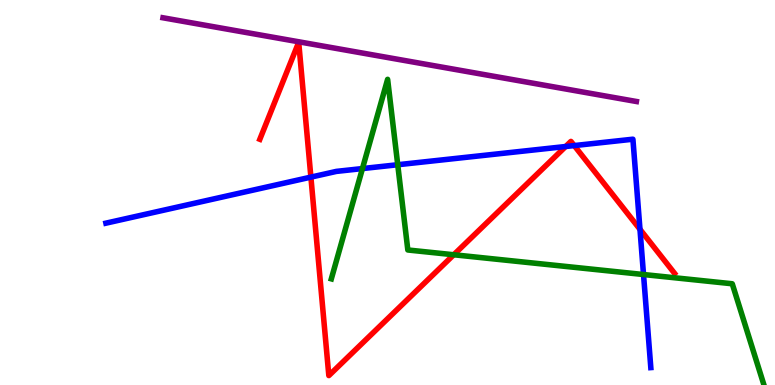[{'lines': ['blue', 'red'], 'intersections': [{'x': 4.01, 'y': 5.4}, {'x': 7.3, 'y': 6.19}, {'x': 7.41, 'y': 6.22}, {'x': 8.26, 'y': 4.04}]}, {'lines': ['green', 'red'], 'intersections': [{'x': 5.85, 'y': 3.38}]}, {'lines': ['purple', 'red'], 'intersections': []}, {'lines': ['blue', 'green'], 'intersections': [{'x': 4.68, 'y': 5.62}, {'x': 5.13, 'y': 5.72}, {'x': 8.3, 'y': 2.87}]}, {'lines': ['blue', 'purple'], 'intersections': []}, {'lines': ['green', 'purple'], 'intersections': []}]